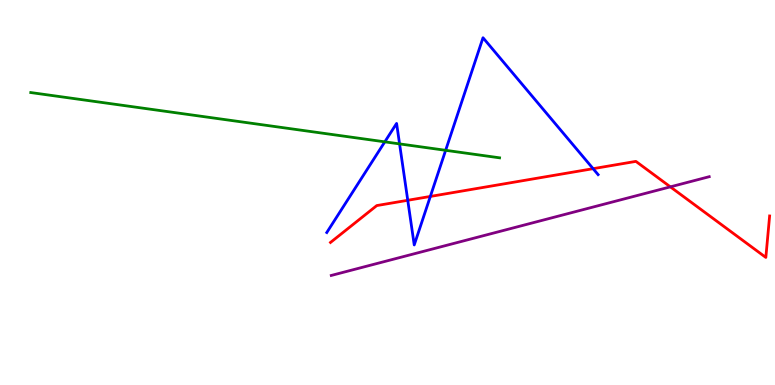[{'lines': ['blue', 'red'], 'intersections': [{'x': 5.26, 'y': 4.8}, {'x': 5.55, 'y': 4.9}, {'x': 7.65, 'y': 5.62}]}, {'lines': ['green', 'red'], 'intersections': []}, {'lines': ['purple', 'red'], 'intersections': [{'x': 8.65, 'y': 5.15}]}, {'lines': ['blue', 'green'], 'intersections': [{'x': 4.97, 'y': 6.32}, {'x': 5.16, 'y': 6.26}, {'x': 5.75, 'y': 6.1}]}, {'lines': ['blue', 'purple'], 'intersections': []}, {'lines': ['green', 'purple'], 'intersections': []}]